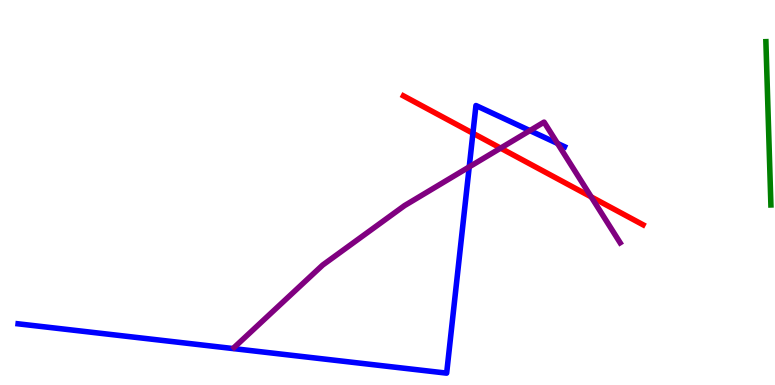[{'lines': ['blue', 'red'], 'intersections': [{'x': 6.1, 'y': 6.54}]}, {'lines': ['green', 'red'], 'intersections': []}, {'lines': ['purple', 'red'], 'intersections': [{'x': 6.46, 'y': 6.15}, {'x': 7.63, 'y': 4.89}]}, {'lines': ['blue', 'green'], 'intersections': []}, {'lines': ['blue', 'purple'], 'intersections': [{'x': 6.05, 'y': 5.67}, {'x': 6.84, 'y': 6.61}, {'x': 7.19, 'y': 6.27}]}, {'lines': ['green', 'purple'], 'intersections': []}]